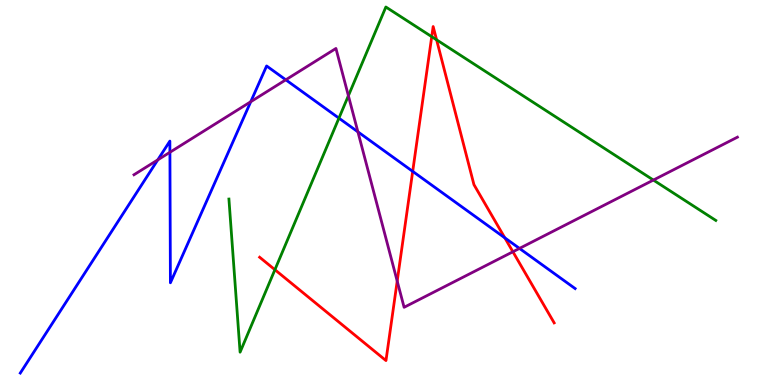[{'lines': ['blue', 'red'], 'intersections': [{'x': 5.33, 'y': 5.55}, {'x': 6.51, 'y': 3.82}]}, {'lines': ['green', 'red'], 'intersections': [{'x': 3.55, 'y': 2.99}, {'x': 5.57, 'y': 9.05}, {'x': 5.63, 'y': 8.97}]}, {'lines': ['purple', 'red'], 'intersections': [{'x': 5.13, 'y': 2.7}, {'x': 6.62, 'y': 3.46}]}, {'lines': ['blue', 'green'], 'intersections': [{'x': 4.37, 'y': 6.93}]}, {'lines': ['blue', 'purple'], 'intersections': [{'x': 2.04, 'y': 5.85}, {'x': 2.19, 'y': 6.04}, {'x': 3.24, 'y': 7.36}, {'x': 3.69, 'y': 7.93}, {'x': 4.62, 'y': 6.58}, {'x': 6.7, 'y': 3.55}]}, {'lines': ['green', 'purple'], 'intersections': [{'x': 4.5, 'y': 7.51}, {'x': 8.43, 'y': 5.32}]}]